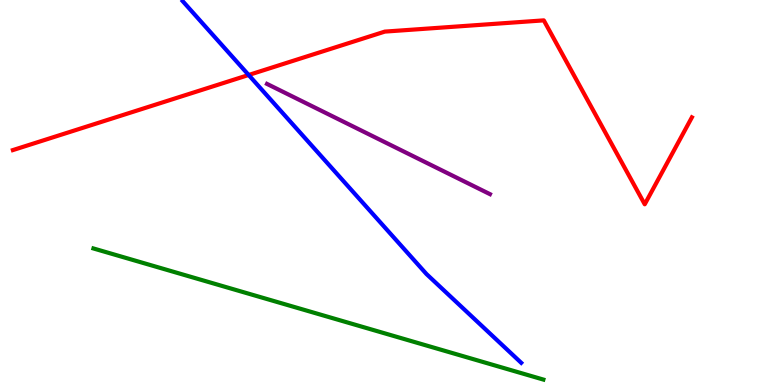[{'lines': ['blue', 'red'], 'intersections': [{'x': 3.21, 'y': 8.05}]}, {'lines': ['green', 'red'], 'intersections': []}, {'lines': ['purple', 'red'], 'intersections': []}, {'lines': ['blue', 'green'], 'intersections': []}, {'lines': ['blue', 'purple'], 'intersections': []}, {'lines': ['green', 'purple'], 'intersections': []}]